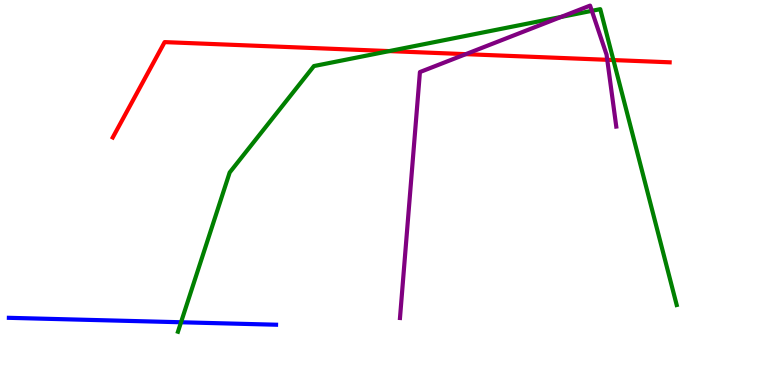[{'lines': ['blue', 'red'], 'intersections': []}, {'lines': ['green', 'red'], 'intersections': [{'x': 5.02, 'y': 8.67}, {'x': 7.91, 'y': 8.44}]}, {'lines': ['purple', 'red'], 'intersections': [{'x': 6.01, 'y': 8.59}, {'x': 7.84, 'y': 8.45}]}, {'lines': ['blue', 'green'], 'intersections': [{'x': 2.34, 'y': 1.63}]}, {'lines': ['blue', 'purple'], 'intersections': []}, {'lines': ['green', 'purple'], 'intersections': [{'x': 7.24, 'y': 9.56}, {'x': 7.64, 'y': 9.72}]}]